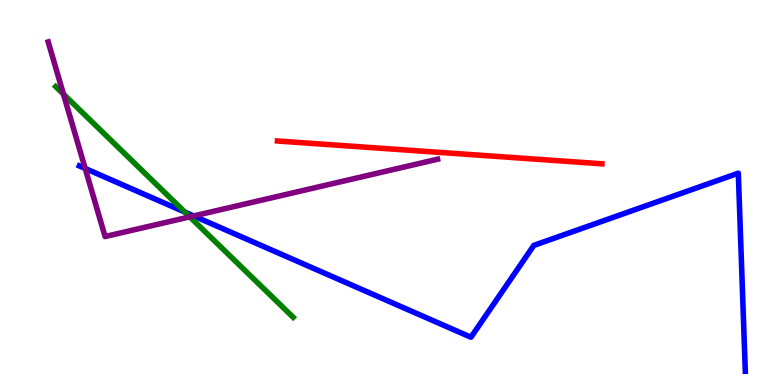[{'lines': ['blue', 'red'], 'intersections': []}, {'lines': ['green', 'red'], 'intersections': []}, {'lines': ['purple', 'red'], 'intersections': []}, {'lines': ['blue', 'green'], 'intersections': [{'x': 2.39, 'y': 4.49}]}, {'lines': ['blue', 'purple'], 'intersections': [{'x': 1.1, 'y': 5.62}, {'x': 2.5, 'y': 4.39}]}, {'lines': ['green', 'purple'], 'intersections': [{'x': 0.819, 'y': 7.55}, {'x': 2.45, 'y': 4.37}]}]